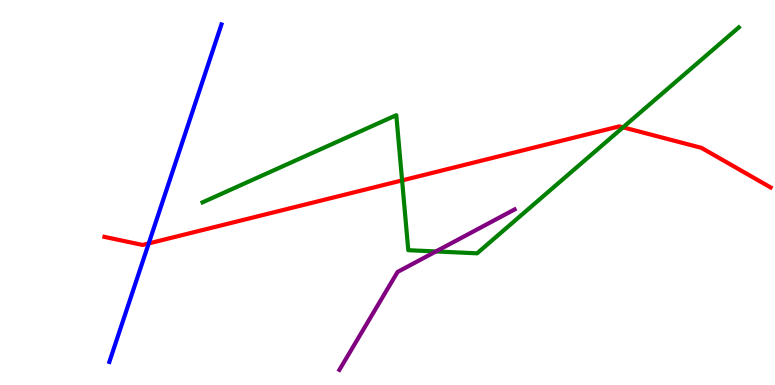[{'lines': ['blue', 'red'], 'intersections': [{'x': 1.92, 'y': 3.68}]}, {'lines': ['green', 'red'], 'intersections': [{'x': 5.19, 'y': 5.31}, {'x': 8.04, 'y': 6.69}]}, {'lines': ['purple', 'red'], 'intersections': []}, {'lines': ['blue', 'green'], 'intersections': []}, {'lines': ['blue', 'purple'], 'intersections': []}, {'lines': ['green', 'purple'], 'intersections': [{'x': 5.62, 'y': 3.47}]}]